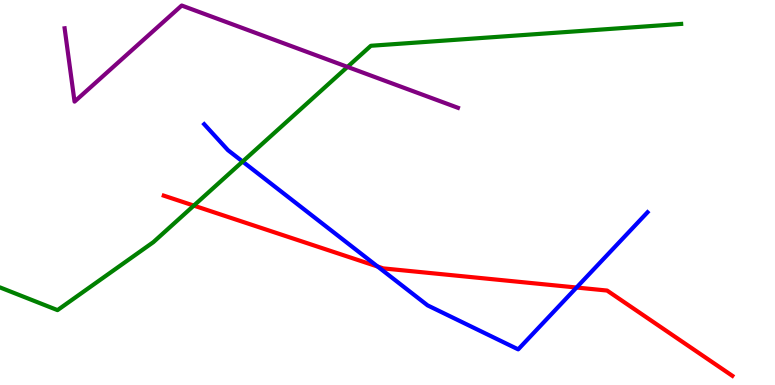[{'lines': ['blue', 'red'], 'intersections': [{'x': 4.87, 'y': 3.08}, {'x': 7.44, 'y': 2.53}]}, {'lines': ['green', 'red'], 'intersections': [{'x': 2.5, 'y': 4.66}]}, {'lines': ['purple', 'red'], 'intersections': []}, {'lines': ['blue', 'green'], 'intersections': [{'x': 3.13, 'y': 5.8}]}, {'lines': ['blue', 'purple'], 'intersections': []}, {'lines': ['green', 'purple'], 'intersections': [{'x': 4.48, 'y': 8.26}]}]